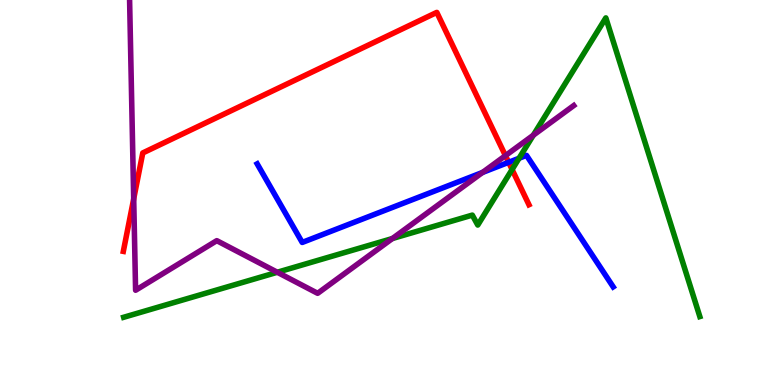[{'lines': ['blue', 'red'], 'intersections': [{'x': 6.56, 'y': 5.78}]}, {'lines': ['green', 'red'], 'intersections': [{'x': 6.61, 'y': 5.6}]}, {'lines': ['purple', 'red'], 'intersections': [{'x': 1.73, 'y': 4.83}, {'x': 6.52, 'y': 5.96}]}, {'lines': ['blue', 'green'], 'intersections': [{'x': 6.7, 'y': 5.89}]}, {'lines': ['blue', 'purple'], 'intersections': [{'x': 6.23, 'y': 5.52}]}, {'lines': ['green', 'purple'], 'intersections': [{'x': 3.58, 'y': 2.93}, {'x': 5.06, 'y': 3.8}, {'x': 6.88, 'y': 6.49}]}]